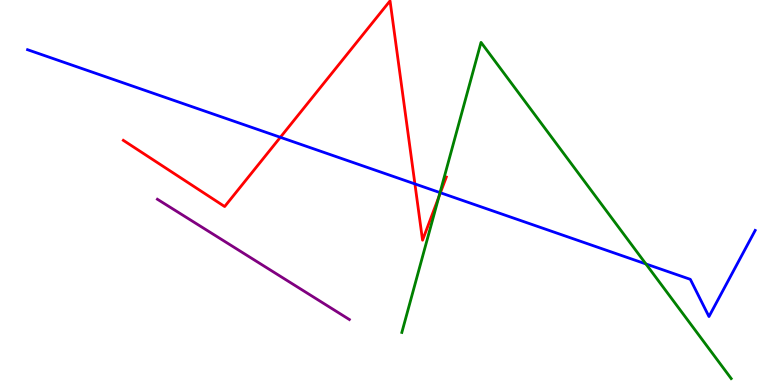[{'lines': ['blue', 'red'], 'intersections': [{'x': 3.62, 'y': 6.43}, {'x': 5.35, 'y': 5.22}, {'x': 5.68, 'y': 4.99}]}, {'lines': ['green', 'red'], 'intersections': [{'x': 5.66, 'y': 4.88}]}, {'lines': ['purple', 'red'], 'intersections': []}, {'lines': ['blue', 'green'], 'intersections': [{'x': 5.68, 'y': 5.0}, {'x': 8.33, 'y': 3.14}]}, {'lines': ['blue', 'purple'], 'intersections': []}, {'lines': ['green', 'purple'], 'intersections': []}]